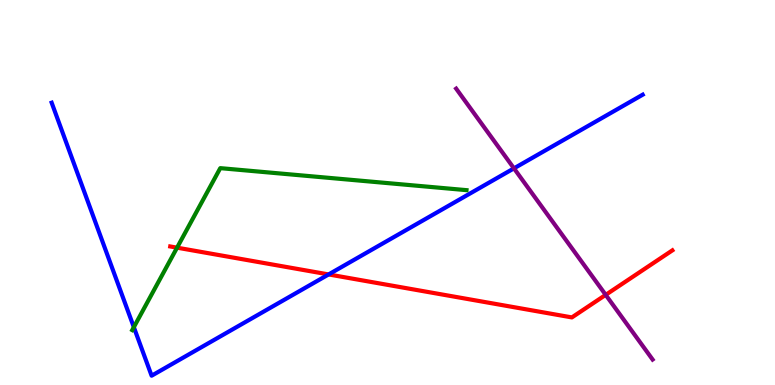[{'lines': ['blue', 'red'], 'intersections': [{'x': 4.24, 'y': 2.87}]}, {'lines': ['green', 'red'], 'intersections': [{'x': 2.28, 'y': 3.57}]}, {'lines': ['purple', 'red'], 'intersections': [{'x': 7.82, 'y': 2.34}]}, {'lines': ['blue', 'green'], 'intersections': [{'x': 1.73, 'y': 1.5}]}, {'lines': ['blue', 'purple'], 'intersections': [{'x': 6.63, 'y': 5.63}]}, {'lines': ['green', 'purple'], 'intersections': []}]